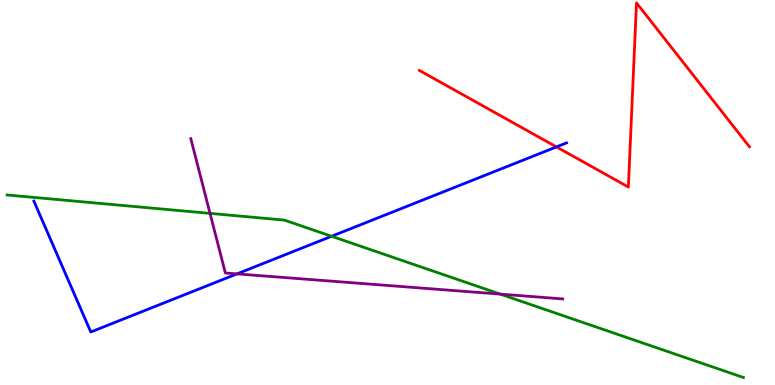[{'lines': ['blue', 'red'], 'intersections': [{'x': 7.18, 'y': 6.18}]}, {'lines': ['green', 'red'], 'intersections': []}, {'lines': ['purple', 'red'], 'intersections': []}, {'lines': ['blue', 'green'], 'intersections': [{'x': 4.28, 'y': 3.86}]}, {'lines': ['blue', 'purple'], 'intersections': [{'x': 3.06, 'y': 2.89}]}, {'lines': ['green', 'purple'], 'intersections': [{'x': 2.71, 'y': 4.46}, {'x': 6.45, 'y': 2.36}]}]